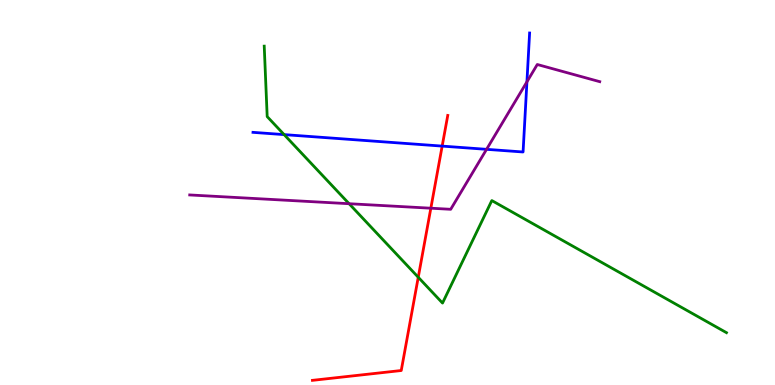[{'lines': ['blue', 'red'], 'intersections': [{'x': 5.71, 'y': 6.21}]}, {'lines': ['green', 'red'], 'intersections': [{'x': 5.4, 'y': 2.8}]}, {'lines': ['purple', 'red'], 'intersections': [{'x': 5.56, 'y': 4.59}]}, {'lines': ['blue', 'green'], 'intersections': [{'x': 3.67, 'y': 6.5}]}, {'lines': ['blue', 'purple'], 'intersections': [{'x': 6.28, 'y': 6.12}, {'x': 6.8, 'y': 7.87}]}, {'lines': ['green', 'purple'], 'intersections': [{'x': 4.5, 'y': 4.71}]}]